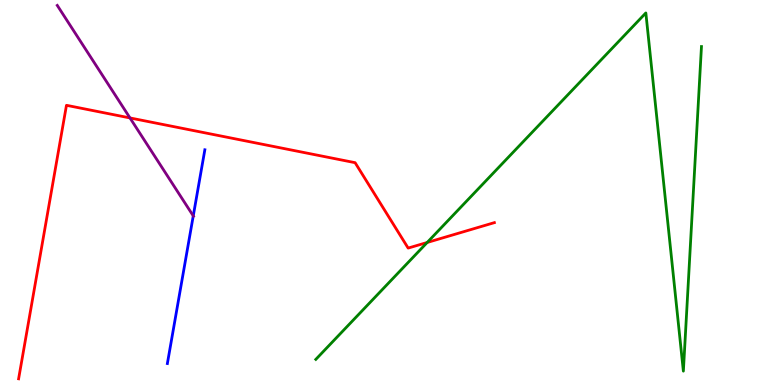[{'lines': ['blue', 'red'], 'intersections': []}, {'lines': ['green', 'red'], 'intersections': [{'x': 5.51, 'y': 3.7}]}, {'lines': ['purple', 'red'], 'intersections': [{'x': 1.68, 'y': 6.94}]}, {'lines': ['blue', 'green'], 'intersections': []}, {'lines': ['blue', 'purple'], 'intersections': [{'x': 2.49, 'y': 4.39}]}, {'lines': ['green', 'purple'], 'intersections': []}]